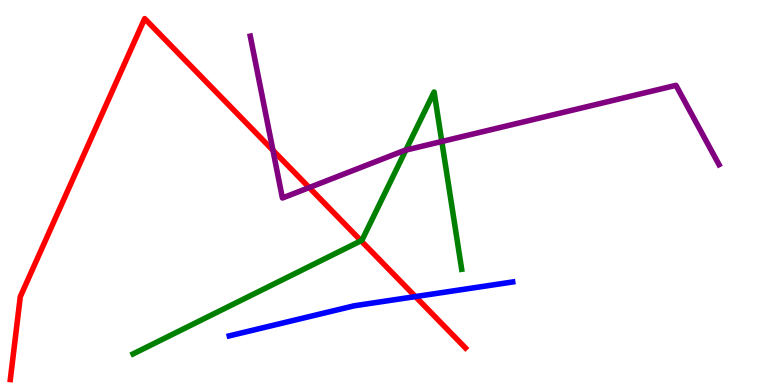[{'lines': ['blue', 'red'], 'intersections': [{'x': 5.36, 'y': 2.3}]}, {'lines': ['green', 'red'], 'intersections': [{'x': 4.66, 'y': 3.75}]}, {'lines': ['purple', 'red'], 'intersections': [{'x': 3.52, 'y': 6.1}, {'x': 3.99, 'y': 5.13}]}, {'lines': ['blue', 'green'], 'intersections': []}, {'lines': ['blue', 'purple'], 'intersections': []}, {'lines': ['green', 'purple'], 'intersections': [{'x': 5.24, 'y': 6.1}, {'x': 5.7, 'y': 6.33}]}]